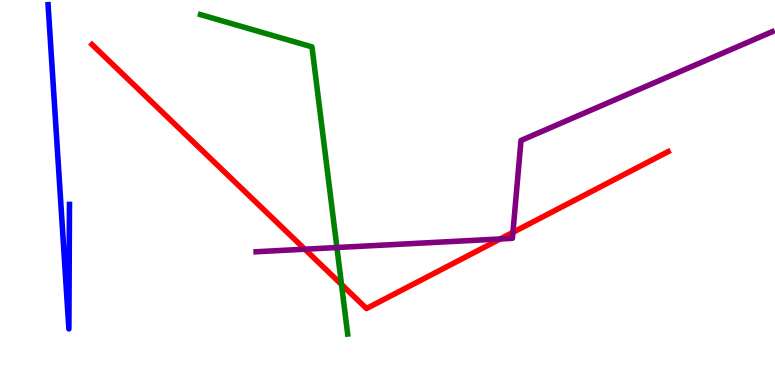[{'lines': ['blue', 'red'], 'intersections': []}, {'lines': ['green', 'red'], 'intersections': [{'x': 4.41, 'y': 2.61}]}, {'lines': ['purple', 'red'], 'intersections': [{'x': 3.93, 'y': 3.53}, {'x': 6.45, 'y': 3.79}, {'x': 6.62, 'y': 3.96}]}, {'lines': ['blue', 'green'], 'intersections': []}, {'lines': ['blue', 'purple'], 'intersections': []}, {'lines': ['green', 'purple'], 'intersections': [{'x': 4.35, 'y': 3.57}]}]